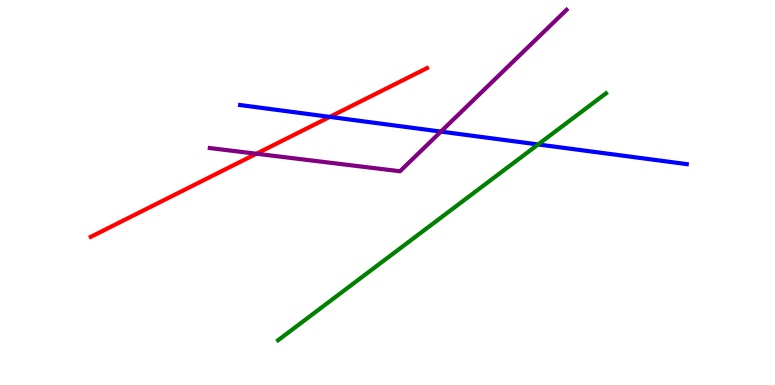[{'lines': ['blue', 'red'], 'intersections': [{'x': 4.26, 'y': 6.96}]}, {'lines': ['green', 'red'], 'intersections': []}, {'lines': ['purple', 'red'], 'intersections': [{'x': 3.31, 'y': 6.01}]}, {'lines': ['blue', 'green'], 'intersections': [{'x': 6.94, 'y': 6.25}]}, {'lines': ['blue', 'purple'], 'intersections': [{'x': 5.69, 'y': 6.58}]}, {'lines': ['green', 'purple'], 'intersections': []}]